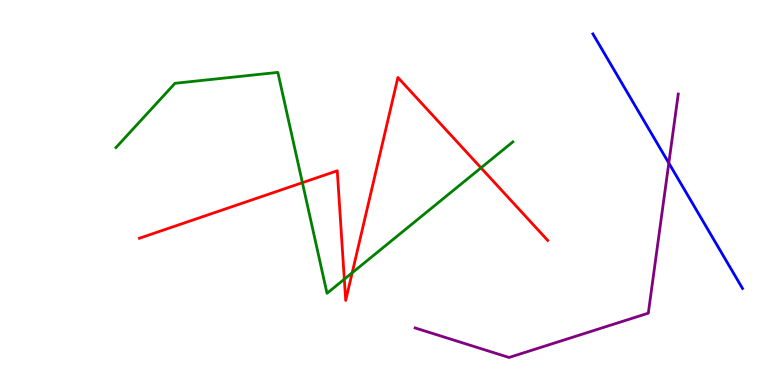[{'lines': ['blue', 'red'], 'intersections': []}, {'lines': ['green', 'red'], 'intersections': [{'x': 3.9, 'y': 5.26}, {'x': 4.44, 'y': 2.75}, {'x': 4.54, 'y': 2.91}, {'x': 6.21, 'y': 5.64}]}, {'lines': ['purple', 'red'], 'intersections': []}, {'lines': ['blue', 'green'], 'intersections': []}, {'lines': ['blue', 'purple'], 'intersections': [{'x': 8.63, 'y': 5.76}]}, {'lines': ['green', 'purple'], 'intersections': []}]